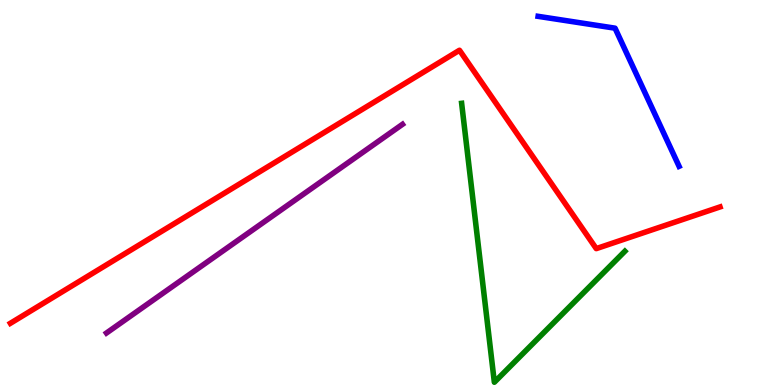[{'lines': ['blue', 'red'], 'intersections': []}, {'lines': ['green', 'red'], 'intersections': []}, {'lines': ['purple', 'red'], 'intersections': []}, {'lines': ['blue', 'green'], 'intersections': []}, {'lines': ['blue', 'purple'], 'intersections': []}, {'lines': ['green', 'purple'], 'intersections': []}]